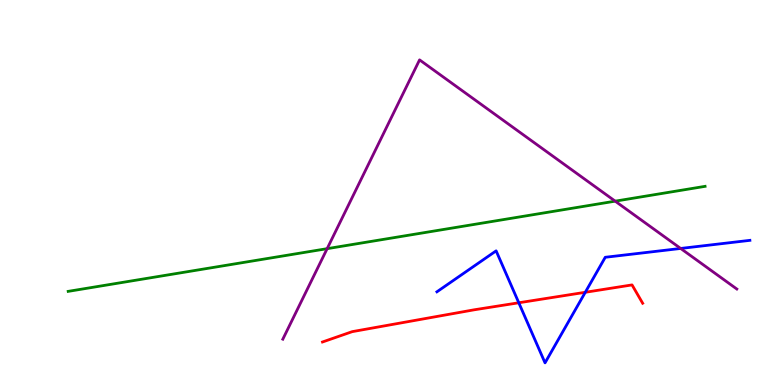[{'lines': ['blue', 'red'], 'intersections': [{'x': 6.69, 'y': 2.14}, {'x': 7.55, 'y': 2.41}]}, {'lines': ['green', 'red'], 'intersections': []}, {'lines': ['purple', 'red'], 'intersections': []}, {'lines': ['blue', 'green'], 'intersections': []}, {'lines': ['blue', 'purple'], 'intersections': [{'x': 8.78, 'y': 3.55}]}, {'lines': ['green', 'purple'], 'intersections': [{'x': 4.22, 'y': 3.54}, {'x': 7.94, 'y': 4.77}]}]